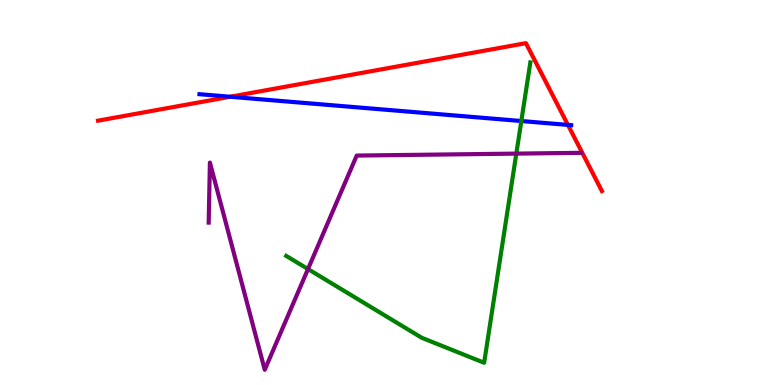[{'lines': ['blue', 'red'], 'intersections': [{'x': 2.97, 'y': 7.49}, {'x': 7.33, 'y': 6.76}]}, {'lines': ['green', 'red'], 'intersections': []}, {'lines': ['purple', 'red'], 'intersections': []}, {'lines': ['blue', 'green'], 'intersections': [{'x': 6.73, 'y': 6.86}]}, {'lines': ['blue', 'purple'], 'intersections': []}, {'lines': ['green', 'purple'], 'intersections': [{'x': 3.97, 'y': 3.01}, {'x': 6.66, 'y': 6.01}]}]